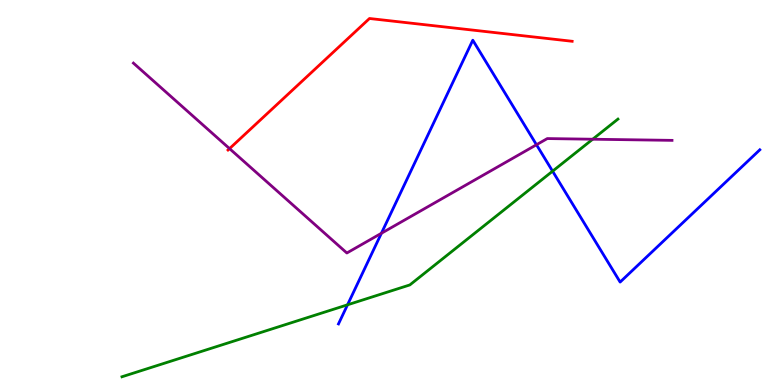[{'lines': ['blue', 'red'], 'intersections': []}, {'lines': ['green', 'red'], 'intersections': []}, {'lines': ['purple', 'red'], 'intersections': [{'x': 2.96, 'y': 6.14}]}, {'lines': ['blue', 'green'], 'intersections': [{'x': 4.48, 'y': 2.08}, {'x': 7.13, 'y': 5.55}]}, {'lines': ['blue', 'purple'], 'intersections': [{'x': 4.92, 'y': 3.94}, {'x': 6.92, 'y': 6.24}]}, {'lines': ['green', 'purple'], 'intersections': [{'x': 7.65, 'y': 6.38}]}]